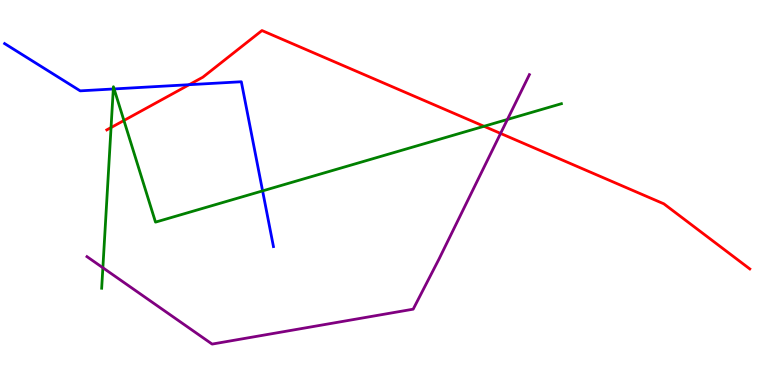[{'lines': ['blue', 'red'], 'intersections': [{'x': 2.44, 'y': 7.8}]}, {'lines': ['green', 'red'], 'intersections': [{'x': 1.43, 'y': 6.69}, {'x': 1.6, 'y': 6.87}, {'x': 6.25, 'y': 6.72}]}, {'lines': ['purple', 'red'], 'intersections': [{'x': 6.46, 'y': 6.53}]}, {'lines': ['blue', 'green'], 'intersections': [{'x': 1.46, 'y': 7.69}, {'x': 1.47, 'y': 7.69}, {'x': 3.39, 'y': 5.04}]}, {'lines': ['blue', 'purple'], 'intersections': []}, {'lines': ['green', 'purple'], 'intersections': [{'x': 1.33, 'y': 3.05}, {'x': 6.55, 'y': 6.9}]}]